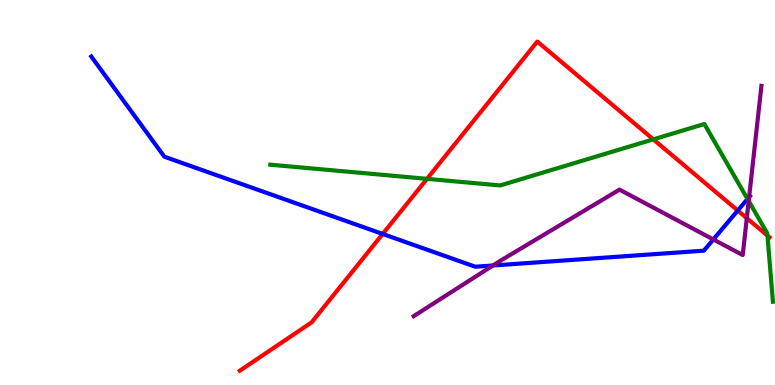[{'lines': ['blue', 'red'], 'intersections': [{'x': 4.94, 'y': 3.92}, {'x': 9.52, 'y': 4.53}]}, {'lines': ['green', 'red'], 'intersections': [{'x': 5.51, 'y': 5.35}, {'x': 8.43, 'y': 6.38}, {'x': 9.9, 'y': 3.88}]}, {'lines': ['purple', 'red'], 'intersections': [{'x': 9.64, 'y': 4.33}]}, {'lines': ['blue', 'green'], 'intersections': [{'x': 9.65, 'y': 4.83}]}, {'lines': ['blue', 'purple'], 'intersections': [{'x': 6.36, 'y': 3.1}, {'x': 9.2, 'y': 3.78}, {'x': 9.67, 'y': 4.88}]}, {'lines': ['green', 'purple'], 'intersections': [{'x': 9.66, 'y': 4.78}]}]